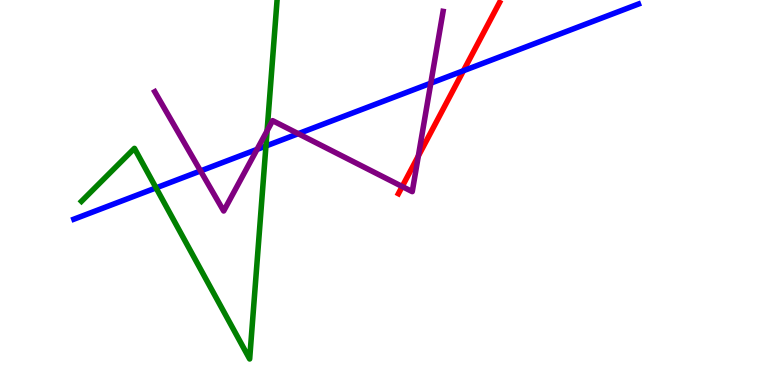[{'lines': ['blue', 'red'], 'intersections': [{'x': 5.98, 'y': 8.16}]}, {'lines': ['green', 'red'], 'intersections': []}, {'lines': ['purple', 'red'], 'intersections': [{'x': 5.19, 'y': 5.16}, {'x': 5.4, 'y': 5.95}]}, {'lines': ['blue', 'green'], 'intersections': [{'x': 2.01, 'y': 5.12}, {'x': 3.43, 'y': 6.21}]}, {'lines': ['blue', 'purple'], 'intersections': [{'x': 2.59, 'y': 5.56}, {'x': 3.32, 'y': 6.12}, {'x': 3.85, 'y': 6.53}, {'x': 5.56, 'y': 7.84}]}, {'lines': ['green', 'purple'], 'intersections': [{'x': 3.45, 'y': 6.6}]}]